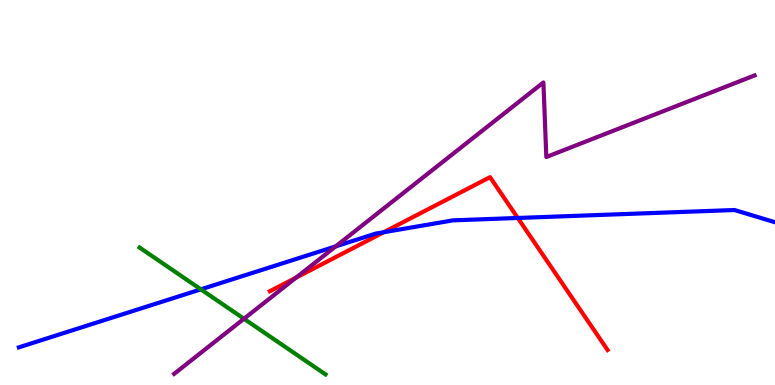[{'lines': ['blue', 'red'], 'intersections': [{'x': 4.95, 'y': 3.97}, {'x': 6.68, 'y': 4.34}]}, {'lines': ['green', 'red'], 'intersections': []}, {'lines': ['purple', 'red'], 'intersections': [{'x': 3.82, 'y': 2.79}]}, {'lines': ['blue', 'green'], 'intersections': [{'x': 2.59, 'y': 2.48}]}, {'lines': ['blue', 'purple'], 'intersections': [{'x': 4.33, 'y': 3.6}]}, {'lines': ['green', 'purple'], 'intersections': [{'x': 3.15, 'y': 1.72}]}]